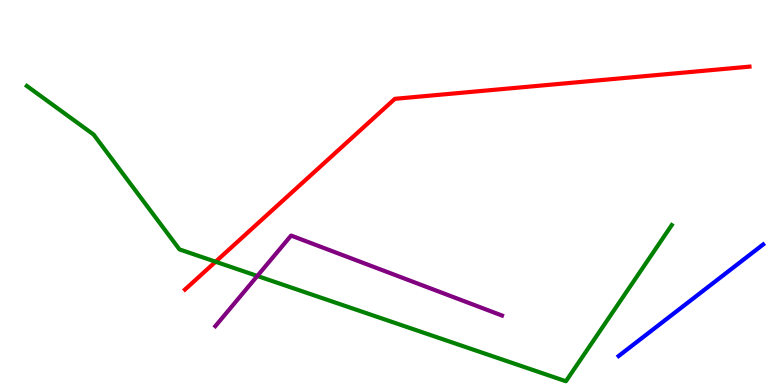[{'lines': ['blue', 'red'], 'intersections': []}, {'lines': ['green', 'red'], 'intersections': [{'x': 2.78, 'y': 3.2}]}, {'lines': ['purple', 'red'], 'intersections': []}, {'lines': ['blue', 'green'], 'intersections': []}, {'lines': ['blue', 'purple'], 'intersections': []}, {'lines': ['green', 'purple'], 'intersections': [{'x': 3.32, 'y': 2.83}]}]